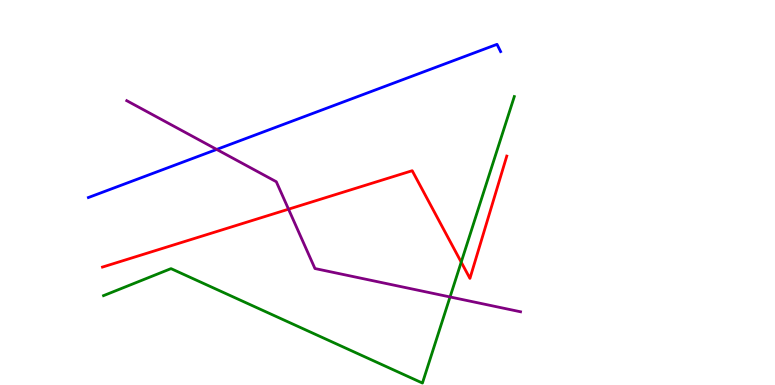[{'lines': ['blue', 'red'], 'intersections': []}, {'lines': ['green', 'red'], 'intersections': [{'x': 5.95, 'y': 3.19}]}, {'lines': ['purple', 'red'], 'intersections': [{'x': 3.72, 'y': 4.57}]}, {'lines': ['blue', 'green'], 'intersections': []}, {'lines': ['blue', 'purple'], 'intersections': [{'x': 2.8, 'y': 6.12}]}, {'lines': ['green', 'purple'], 'intersections': [{'x': 5.81, 'y': 2.29}]}]